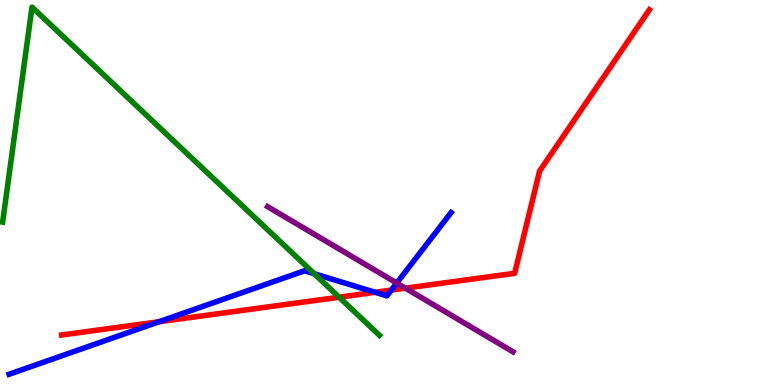[{'lines': ['blue', 'red'], 'intersections': [{'x': 2.05, 'y': 1.64}, {'x': 4.84, 'y': 2.41}, {'x': 5.05, 'y': 2.46}]}, {'lines': ['green', 'red'], 'intersections': [{'x': 4.38, 'y': 2.28}]}, {'lines': ['purple', 'red'], 'intersections': [{'x': 5.23, 'y': 2.51}]}, {'lines': ['blue', 'green'], 'intersections': [{'x': 4.05, 'y': 2.89}]}, {'lines': ['blue', 'purple'], 'intersections': [{'x': 5.12, 'y': 2.65}]}, {'lines': ['green', 'purple'], 'intersections': []}]